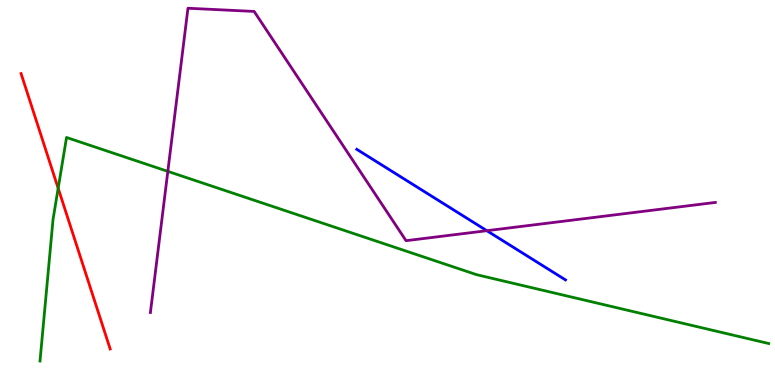[{'lines': ['blue', 'red'], 'intersections': []}, {'lines': ['green', 'red'], 'intersections': [{'x': 0.751, 'y': 5.11}]}, {'lines': ['purple', 'red'], 'intersections': []}, {'lines': ['blue', 'green'], 'intersections': []}, {'lines': ['blue', 'purple'], 'intersections': [{'x': 6.28, 'y': 4.01}]}, {'lines': ['green', 'purple'], 'intersections': [{'x': 2.17, 'y': 5.55}]}]